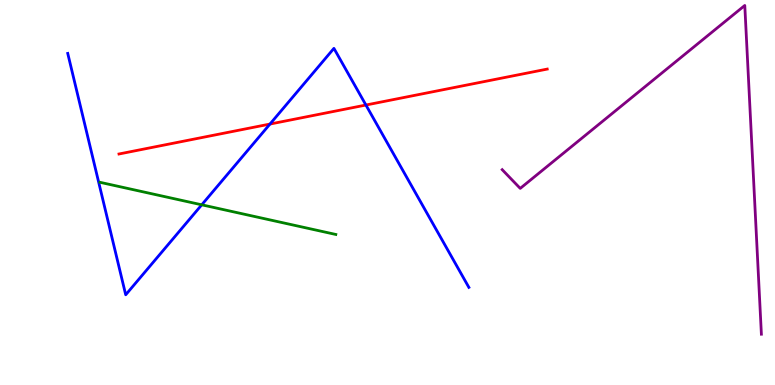[{'lines': ['blue', 'red'], 'intersections': [{'x': 3.48, 'y': 6.78}, {'x': 4.72, 'y': 7.27}]}, {'lines': ['green', 'red'], 'intersections': []}, {'lines': ['purple', 'red'], 'intersections': []}, {'lines': ['blue', 'green'], 'intersections': [{'x': 2.6, 'y': 4.68}]}, {'lines': ['blue', 'purple'], 'intersections': []}, {'lines': ['green', 'purple'], 'intersections': []}]